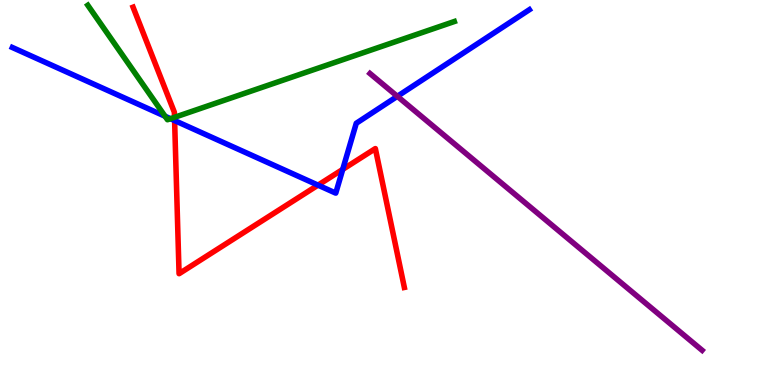[{'lines': ['blue', 'red'], 'intersections': [{'x': 2.25, 'y': 6.87}, {'x': 4.1, 'y': 5.19}, {'x': 4.42, 'y': 5.6}]}, {'lines': ['green', 'red'], 'intersections': [{'x': 2.25, 'y': 6.95}]}, {'lines': ['purple', 'red'], 'intersections': []}, {'lines': ['blue', 'green'], 'intersections': [{'x': 2.13, 'y': 6.98}, {'x': 2.2, 'y': 6.92}]}, {'lines': ['blue', 'purple'], 'intersections': [{'x': 5.13, 'y': 7.5}]}, {'lines': ['green', 'purple'], 'intersections': []}]